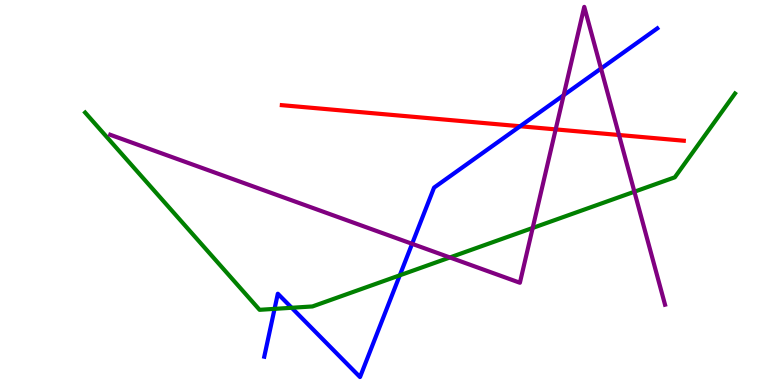[{'lines': ['blue', 'red'], 'intersections': [{'x': 6.71, 'y': 6.72}]}, {'lines': ['green', 'red'], 'intersections': []}, {'lines': ['purple', 'red'], 'intersections': [{'x': 7.17, 'y': 6.64}, {'x': 7.99, 'y': 6.49}]}, {'lines': ['blue', 'green'], 'intersections': [{'x': 3.54, 'y': 1.98}, {'x': 3.76, 'y': 2.01}, {'x': 5.16, 'y': 2.85}]}, {'lines': ['blue', 'purple'], 'intersections': [{'x': 5.32, 'y': 3.67}, {'x': 7.27, 'y': 7.53}, {'x': 7.75, 'y': 8.22}]}, {'lines': ['green', 'purple'], 'intersections': [{'x': 5.8, 'y': 3.31}, {'x': 6.87, 'y': 4.08}, {'x': 8.19, 'y': 5.02}]}]